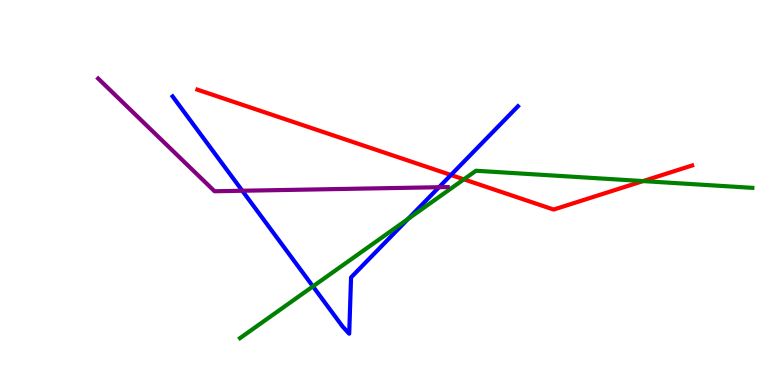[{'lines': ['blue', 'red'], 'intersections': [{'x': 5.82, 'y': 5.45}]}, {'lines': ['green', 'red'], 'intersections': [{'x': 5.99, 'y': 5.34}, {'x': 8.3, 'y': 5.3}]}, {'lines': ['purple', 'red'], 'intersections': []}, {'lines': ['blue', 'green'], 'intersections': [{'x': 4.04, 'y': 2.56}, {'x': 5.27, 'y': 4.32}]}, {'lines': ['blue', 'purple'], 'intersections': [{'x': 3.13, 'y': 5.05}, {'x': 5.66, 'y': 5.14}]}, {'lines': ['green', 'purple'], 'intersections': []}]